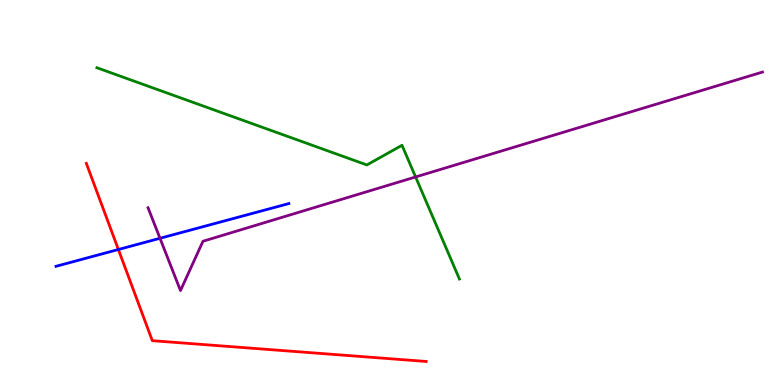[{'lines': ['blue', 'red'], 'intersections': [{'x': 1.53, 'y': 3.52}]}, {'lines': ['green', 'red'], 'intersections': []}, {'lines': ['purple', 'red'], 'intersections': []}, {'lines': ['blue', 'green'], 'intersections': []}, {'lines': ['blue', 'purple'], 'intersections': [{'x': 2.06, 'y': 3.81}]}, {'lines': ['green', 'purple'], 'intersections': [{'x': 5.36, 'y': 5.4}]}]